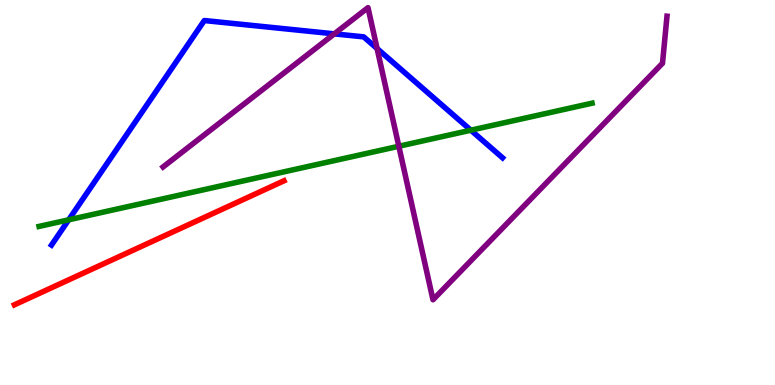[{'lines': ['blue', 'red'], 'intersections': []}, {'lines': ['green', 'red'], 'intersections': []}, {'lines': ['purple', 'red'], 'intersections': []}, {'lines': ['blue', 'green'], 'intersections': [{'x': 0.886, 'y': 4.29}, {'x': 6.08, 'y': 6.62}]}, {'lines': ['blue', 'purple'], 'intersections': [{'x': 4.31, 'y': 9.12}, {'x': 4.87, 'y': 8.74}]}, {'lines': ['green', 'purple'], 'intersections': [{'x': 5.15, 'y': 6.2}]}]